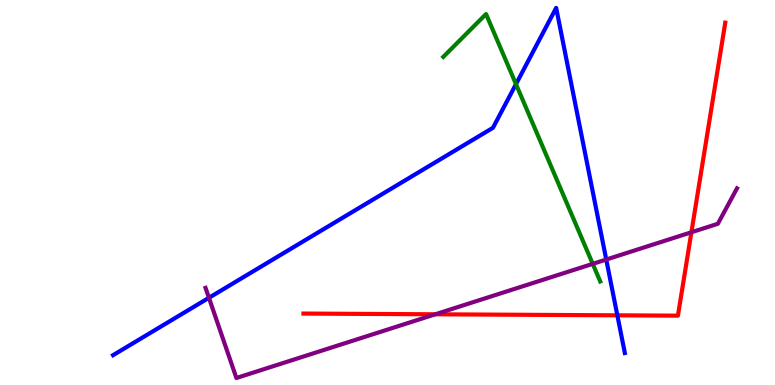[{'lines': ['blue', 'red'], 'intersections': [{'x': 7.97, 'y': 1.81}]}, {'lines': ['green', 'red'], 'intersections': []}, {'lines': ['purple', 'red'], 'intersections': [{'x': 5.62, 'y': 1.84}, {'x': 8.92, 'y': 3.97}]}, {'lines': ['blue', 'green'], 'intersections': [{'x': 6.66, 'y': 7.81}]}, {'lines': ['blue', 'purple'], 'intersections': [{'x': 2.7, 'y': 2.27}, {'x': 7.82, 'y': 3.26}]}, {'lines': ['green', 'purple'], 'intersections': [{'x': 7.65, 'y': 3.15}]}]